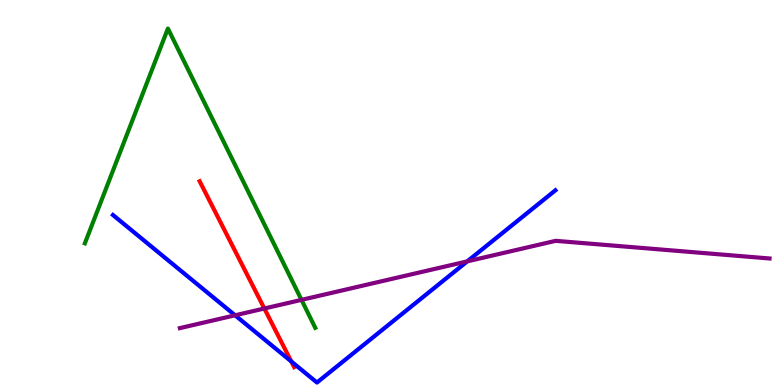[{'lines': ['blue', 'red'], 'intersections': [{'x': 3.76, 'y': 0.612}]}, {'lines': ['green', 'red'], 'intersections': []}, {'lines': ['purple', 'red'], 'intersections': [{'x': 3.41, 'y': 1.99}]}, {'lines': ['blue', 'green'], 'intersections': []}, {'lines': ['blue', 'purple'], 'intersections': [{'x': 3.03, 'y': 1.81}, {'x': 6.03, 'y': 3.21}]}, {'lines': ['green', 'purple'], 'intersections': [{'x': 3.89, 'y': 2.21}]}]